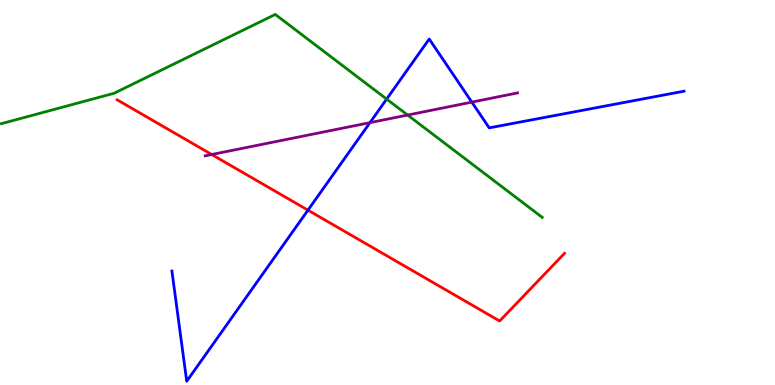[{'lines': ['blue', 'red'], 'intersections': [{'x': 3.97, 'y': 4.54}]}, {'lines': ['green', 'red'], 'intersections': []}, {'lines': ['purple', 'red'], 'intersections': [{'x': 2.73, 'y': 5.99}]}, {'lines': ['blue', 'green'], 'intersections': [{'x': 4.99, 'y': 7.43}]}, {'lines': ['blue', 'purple'], 'intersections': [{'x': 4.77, 'y': 6.81}, {'x': 6.09, 'y': 7.35}]}, {'lines': ['green', 'purple'], 'intersections': [{'x': 5.26, 'y': 7.01}]}]